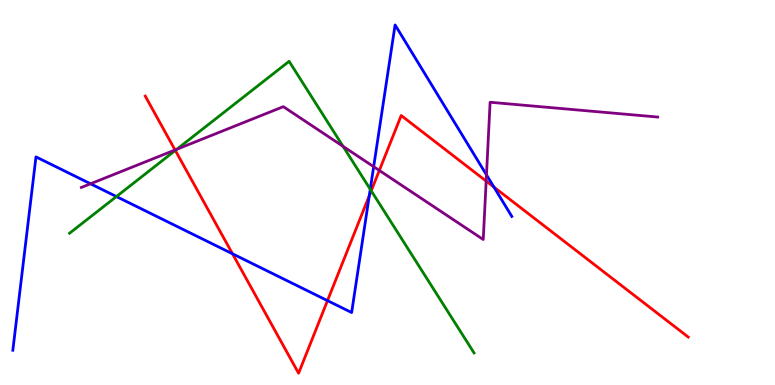[{'lines': ['blue', 'red'], 'intersections': [{'x': 3.0, 'y': 3.41}, {'x': 4.23, 'y': 2.19}, {'x': 4.77, 'y': 4.92}, {'x': 6.37, 'y': 5.14}]}, {'lines': ['green', 'red'], 'intersections': [{'x': 2.26, 'y': 6.09}, {'x': 4.79, 'y': 5.04}]}, {'lines': ['purple', 'red'], 'intersections': [{'x': 2.26, 'y': 6.1}, {'x': 4.89, 'y': 5.57}, {'x': 6.27, 'y': 5.3}]}, {'lines': ['blue', 'green'], 'intersections': [{'x': 1.5, 'y': 4.89}, {'x': 4.78, 'y': 5.08}]}, {'lines': ['blue', 'purple'], 'intersections': [{'x': 1.17, 'y': 5.23}, {'x': 4.82, 'y': 5.67}, {'x': 6.28, 'y': 5.46}]}, {'lines': ['green', 'purple'], 'intersections': [{'x': 2.28, 'y': 6.12}, {'x': 4.43, 'y': 6.2}]}]